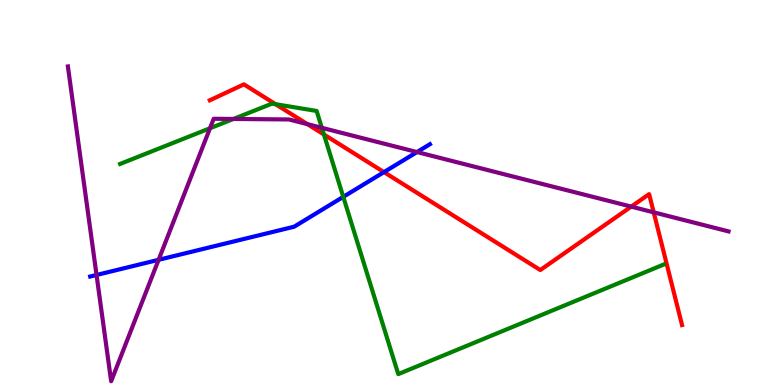[{'lines': ['blue', 'red'], 'intersections': [{'x': 4.95, 'y': 5.53}]}, {'lines': ['green', 'red'], 'intersections': [{'x': 3.56, 'y': 7.29}, {'x': 4.18, 'y': 6.51}]}, {'lines': ['purple', 'red'], 'intersections': [{'x': 3.97, 'y': 6.78}, {'x': 8.14, 'y': 4.63}, {'x': 8.43, 'y': 4.48}]}, {'lines': ['blue', 'green'], 'intersections': [{'x': 4.43, 'y': 4.89}]}, {'lines': ['blue', 'purple'], 'intersections': [{'x': 1.25, 'y': 2.86}, {'x': 2.05, 'y': 3.25}, {'x': 5.38, 'y': 6.05}]}, {'lines': ['green', 'purple'], 'intersections': [{'x': 2.71, 'y': 6.67}, {'x': 3.01, 'y': 6.91}, {'x': 4.15, 'y': 6.68}]}]